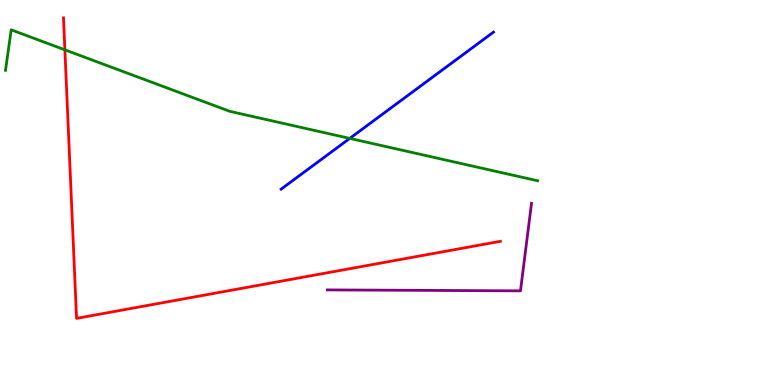[{'lines': ['blue', 'red'], 'intersections': []}, {'lines': ['green', 'red'], 'intersections': [{'x': 0.837, 'y': 8.71}]}, {'lines': ['purple', 'red'], 'intersections': []}, {'lines': ['blue', 'green'], 'intersections': [{'x': 4.51, 'y': 6.41}]}, {'lines': ['blue', 'purple'], 'intersections': []}, {'lines': ['green', 'purple'], 'intersections': []}]